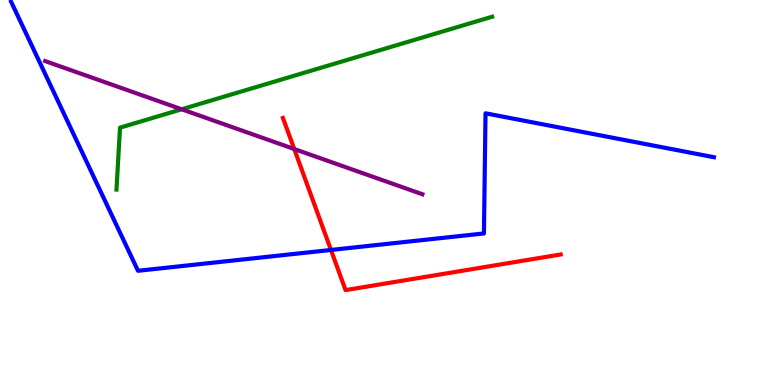[{'lines': ['blue', 'red'], 'intersections': [{'x': 4.27, 'y': 3.51}]}, {'lines': ['green', 'red'], 'intersections': []}, {'lines': ['purple', 'red'], 'intersections': [{'x': 3.8, 'y': 6.13}]}, {'lines': ['blue', 'green'], 'intersections': []}, {'lines': ['blue', 'purple'], 'intersections': []}, {'lines': ['green', 'purple'], 'intersections': [{'x': 2.34, 'y': 7.16}]}]